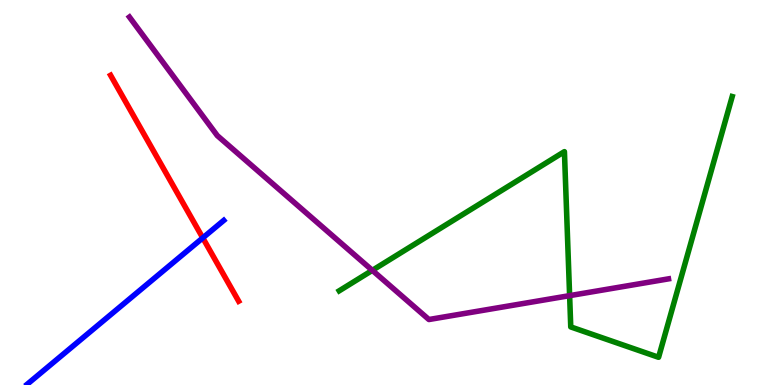[{'lines': ['blue', 'red'], 'intersections': [{'x': 2.62, 'y': 3.82}]}, {'lines': ['green', 'red'], 'intersections': []}, {'lines': ['purple', 'red'], 'intersections': []}, {'lines': ['blue', 'green'], 'intersections': []}, {'lines': ['blue', 'purple'], 'intersections': []}, {'lines': ['green', 'purple'], 'intersections': [{'x': 4.8, 'y': 2.98}, {'x': 7.35, 'y': 2.32}]}]